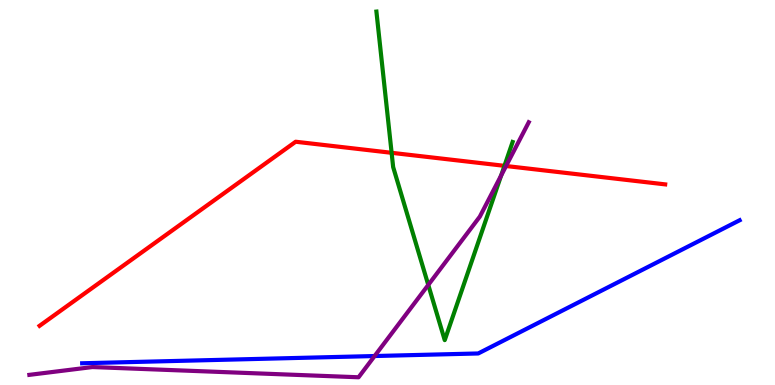[{'lines': ['blue', 'red'], 'intersections': []}, {'lines': ['green', 'red'], 'intersections': [{'x': 5.05, 'y': 6.03}, {'x': 6.51, 'y': 5.69}]}, {'lines': ['purple', 'red'], 'intersections': [{'x': 6.53, 'y': 5.69}]}, {'lines': ['blue', 'green'], 'intersections': []}, {'lines': ['blue', 'purple'], 'intersections': [{'x': 4.83, 'y': 0.752}]}, {'lines': ['green', 'purple'], 'intersections': [{'x': 5.53, 'y': 2.6}, {'x': 6.47, 'y': 5.44}]}]